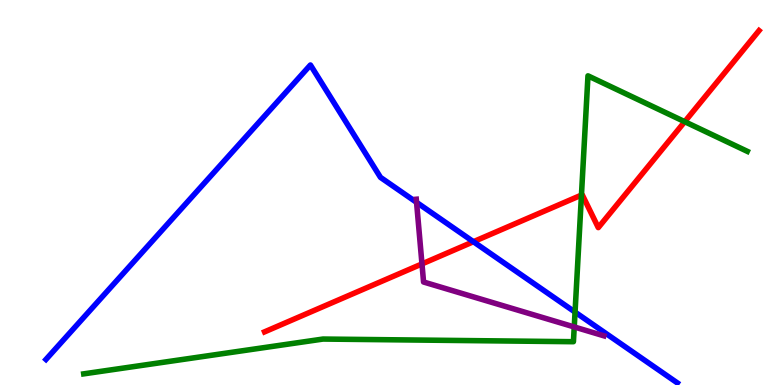[{'lines': ['blue', 'red'], 'intersections': [{'x': 6.11, 'y': 3.72}]}, {'lines': ['green', 'red'], 'intersections': [{'x': 7.5, 'y': 4.93}, {'x': 8.84, 'y': 6.84}]}, {'lines': ['purple', 'red'], 'intersections': [{'x': 5.44, 'y': 3.14}]}, {'lines': ['blue', 'green'], 'intersections': [{'x': 7.42, 'y': 1.89}]}, {'lines': ['blue', 'purple'], 'intersections': [{'x': 5.37, 'y': 4.74}]}, {'lines': ['green', 'purple'], 'intersections': [{'x': 7.41, 'y': 1.51}]}]